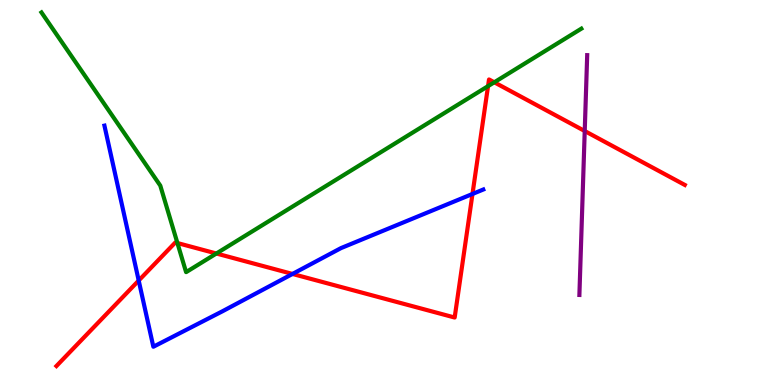[{'lines': ['blue', 'red'], 'intersections': [{'x': 1.79, 'y': 2.71}, {'x': 3.77, 'y': 2.88}, {'x': 6.1, 'y': 4.96}]}, {'lines': ['green', 'red'], 'intersections': [{'x': 2.29, 'y': 3.69}, {'x': 2.79, 'y': 3.42}, {'x': 6.3, 'y': 7.76}, {'x': 6.38, 'y': 7.86}]}, {'lines': ['purple', 'red'], 'intersections': [{'x': 7.54, 'y': 6.6}]}, {'lines': ['blue', 'green'], 'intersections': []}, {'lines': ['blue', 'purple'], 'intersections': []}, {'lines': ['green', 'purple'], 'intersections': []}]